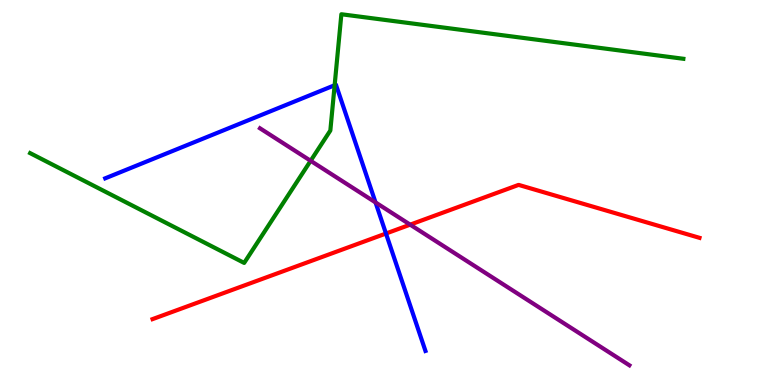[{'lines': ['blue', 'red'], 'intersections': [{'x': 4.98, 'y': 3.93}]}, {'lines': ['green', 'red'], 'intersections': []}, {'lines': ['purple', 'red'], 'intersections': [{'x': 5.29, 'y': 4.16}]}, {'lines': ['blue', 'green'], 'intersections': [{'x': 4.32, 'y': 7.79}]}, {'lines': ['blue', 'purple'], 'intersections': [{'x': 4.85, 'y': 4.74}]}, {'lines': ['green', 'purple'], 'intersections': [{'x': 4.01, 'y': 5.82}]}]